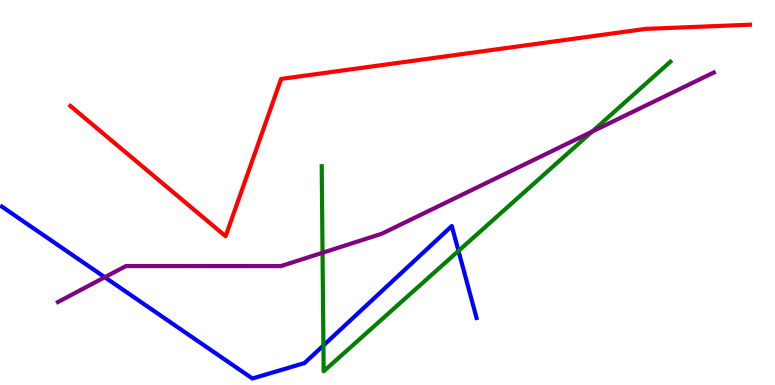[{'lines': ['blue', 'red'], 'intersections': []}, {'lines': ['green', 'red'], 'intersections': []}, {'lines': ['purple', 'red'], 'intersections': []}, {'lines': ['blue', 'green'], 'intersections': [{'x': 4.17, 'y': 1.03}, {'x': 5.92, 'y': 3.48}]}, {'lines': ['blue', 'purple'], 'intersections': [{'x': 1.35, 'y': 2.8}]}, {'lines': ['green', 'purple'], 'intersections': [{'x': 4.16, 'y': 3.44}, {'x': 7.64, 'y': 6.58}]}]